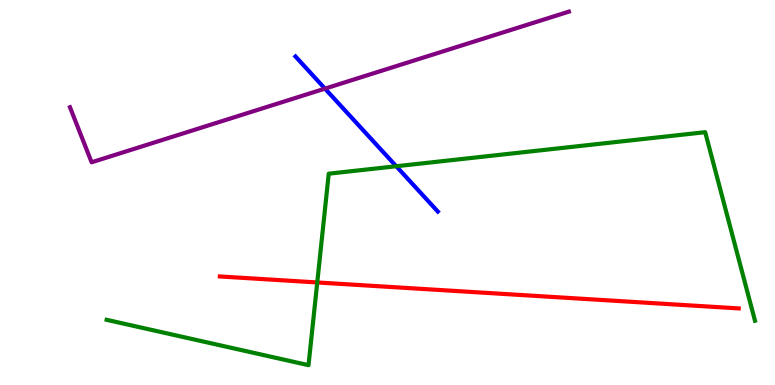[{'lines': ['blue', 'red'], 'intersections': []}, {'lines': ['green', 'red'], 'intersections': [{'x': 4.09, 'y': 2.66}]}, {'lines': ['purple', 'red'], 'intersections': []}, {'lines': ['blue', 'green'], 'intersections': [{'x': 5.11, 'y': 5.68}]}, {'lines': ['blue', 'purple'], 'intersections': [{'x': 4.19, 'y': 7.7}]}, {'lines': ['green', 'purple'], 'intersections': []}]